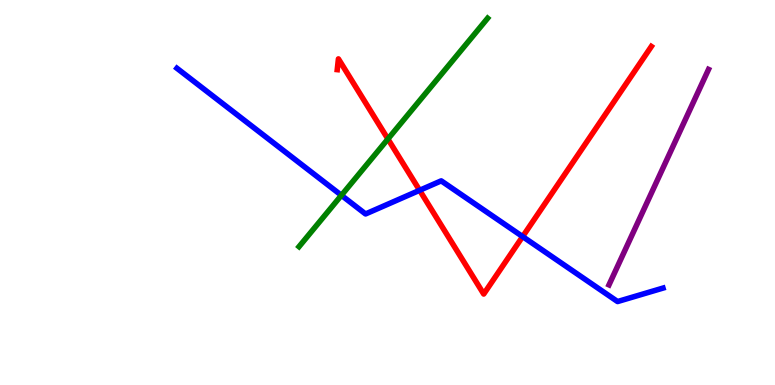[{'lines': ['blue', 'red'], 'intersections': [{'x': 5.41, 'y': 5.06}, {'x': 6.74, 'y': 3.86}]}, {'lines': ['green', 'red'], 'intersections': [{'x': 5.01, 'y': 6.39}]}, {'lines': ['purple', 'red'], 'intersections': []}, {'lines': ['blue', 'green'], 'intersections': [{'x': 4.41, 'y': 4.93}]}, {'lines': ['blue', 'purple'], 'intersections': []}, {'lines': ['green', 'purple'], 'intersections': []}]